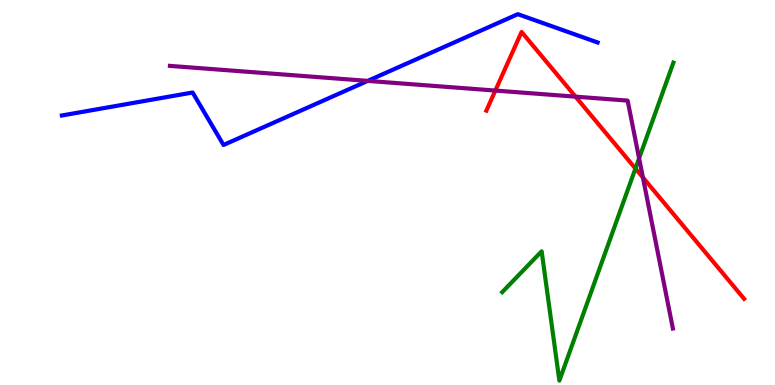[{'lines': ['blue', 'red'], 'intersections': []}, {'lines': ['green', 'red'], 'intersections': [{'x': 8.2, 'y': 5.62}]}, {'lines': ['purple', 'red'], 'intersections': [{'x': 6.39, 'y': 7.65}, {'x': 7.43, 'y': 7.49}, {'x': 8.3, 'y': 5.39}]}, {'lines': ['blue', 'green'], 'intersections': []}, {'lines': ['blue', 'purple'], 'intersections': [{'x': 4.74, 'y': 7.9}]}, {'lines': ['green', 'purple'], 'intersections': [{'x': 8.25, 'y': 5.89}]}]